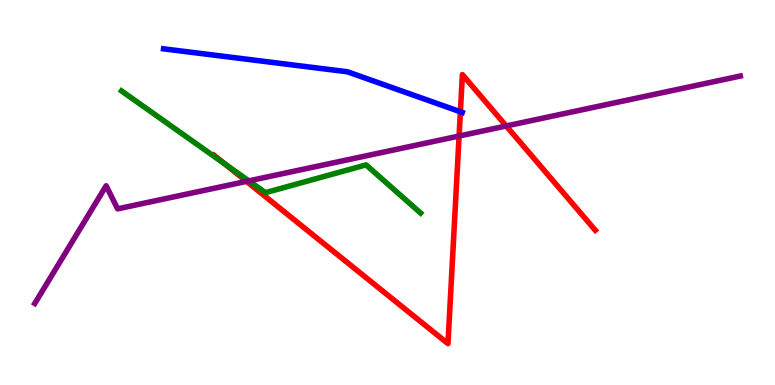[{'lines': ['blue', 'red'], 'intersections': [{'x': 5.94, 'y': 7.1}]}, {'lines': ['green', 'red'], 'intersections': [{'x': 2.91, 'y': 5.73}]}, {'lines': ['purple', 'red'], 'intersections': [{'x': 3.18, 'y': 5.29}, {'x': 5.92, 'y': 6.47}, {'x': 6.53, 'y': 6.73}]}, {'lines': ['blue', 'green'], 'intersections': []}, {'lines': ['blue', 'purple'], 'intersections': []}, {'lines': ['green', 'purple'], 'intersections': [{'x': 3.21, 'y': 5.3}]}]